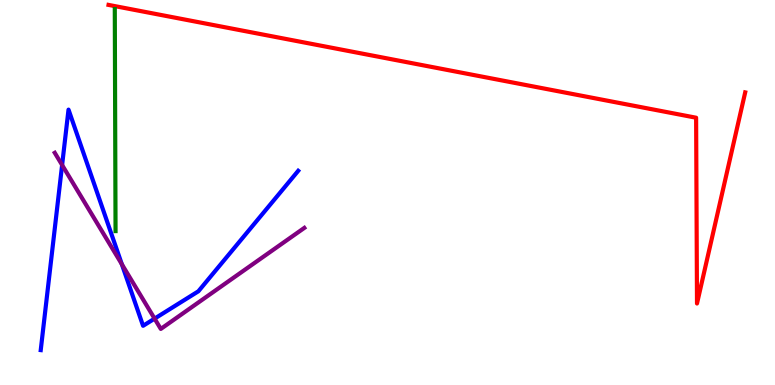[{'lines': ['blue', 'red'], 'intersections': []}, {'lines': ['green', 'red'], 'intersections': []}, {'lines': ['purple', 'red'], 'intersections': []}, {'lines': ['blue', 'green'], 'intersections': []}, {'lines': ['blue', 'purple'], 'intersections': [{'x': 0.801, 'y': 5.71}, {'x': 1.57, 'y': 3.14}, {'x': 1.99, 'y': 1.72}]}, {'lines': ['green', 'purple'], 'intersections': []}]